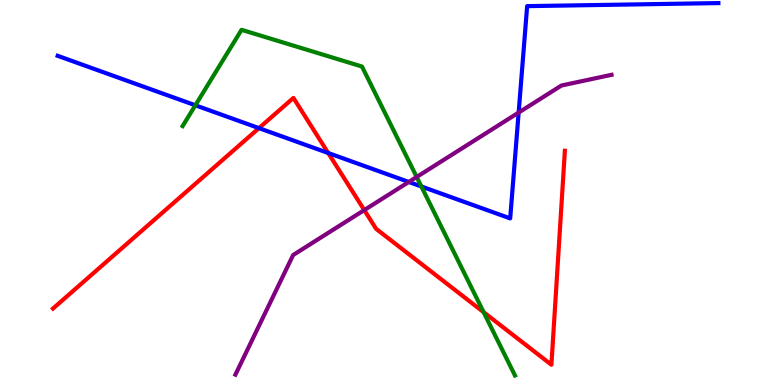[{'lines': ['blue', 'red'], 'intersections': [{'x': 3.34, 'y': 6.67}, {'x': 4.24, 'y': 6.03}]}, {'lines': ['green', 'red'], 'intersections': [{'x': 6.24, 'y': 1.89}]}, {'lines': ['purple', 'red'], 'intersections': [{'x': 4.7, 'y': 4.54}]}, {'lines': ['blue', 'green'], 'intersections': [{'x': 2.52, 'y': 7.27}, {'x': 5.44, 'y': 5.16}]}, {'lines': ['blue', 'purple'], 'intersections': [{'x': 5.27, 'y': 5.27}, {'x': 6.69, 'y': 7.08}]}, {'lines': ['green', 'purple'], 'intersections': [{'x': 5.38, 'y': 5.4}]}]